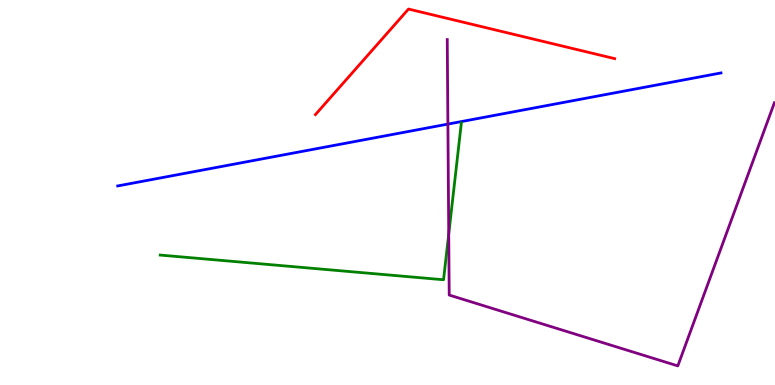[{'lines': ['blue', 'red'], 'intersections': []}, {'lines': ['green', 'red'], 'intersections': []}, {'lines': ['purple', 'red'], 'intersections': []}, {'lines': ['blue', 'green'], 'intersections': []}, {'lines': ['blue', 'purple'], 'intersections': [{'x': 5.78, 'y': 6.78}]}, {'lines': ['green', 'purple'], 'intersections': [{'x': 5.79, 'y': 3.92}]}]